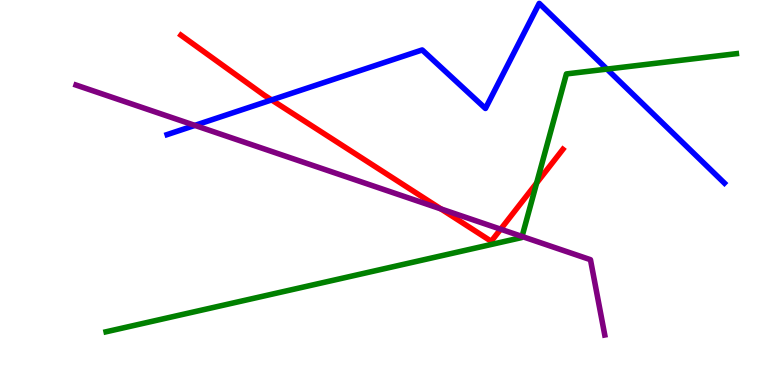[{'lines': ['blue', 'red'], 'intersections': [{'x': 3.5, 'y': 7.4}]}, {'lines': ['green', 'red'], 'intersections': [{'x': 6.92, 'y': 5.25}]}, {'lines': ['purple', 'red'], 'intersections': [{'x': 5.69, 'y': 4.57}, {'x': 6.46, 'y': 4.05}]}, {'lines': ['blue', 'green'], 'intersections': [{'x': 7.83, 'y': 8.21}]}, {'lines': ['blue', 'purple'], 'intersections': [{'x': 2.51, 'y': 6.74}]}, {'lines': ['green', 'purple'], 'intersections': [{'x': 6.74, 'y': 3.86}]}]